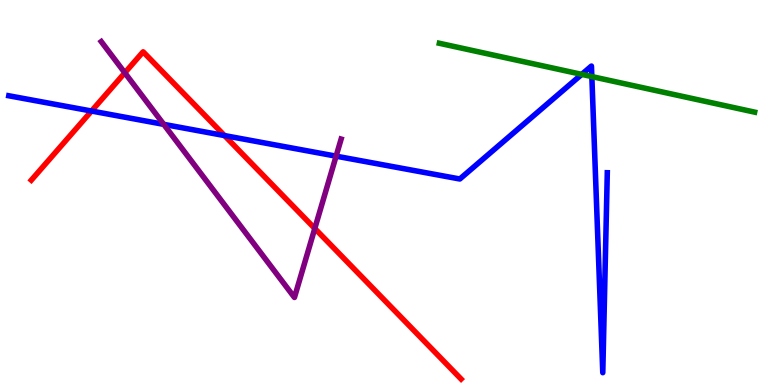[{'lines': ['blue', 'red'], 'intersections': [{'x': 1.18, 'y': 7.12}, {'x': 2.9, 'y': 6.48}]}, {'lines': ['green', 'red'], 'intersections': []}, {'lines': ['purple', 'red'], 'intersections': [{'x': 1.61, 'y': 8.11}, {'x': 4.06, 'y': 4.07}]}, {'lines': ['blue', 'green'], 'intersections': [{'x': 7.51, 'y': 8.07}, {'x': 7.64, 'y': 8.01}]}, {'lines': ['blue', 'purple'], 'intersections': [{'x': 2.11, 'y': 6.77}, {'x': 4.34, 'y': 5.94}]}, {'lines': ['green', 'purple'], 'intersections': []}]